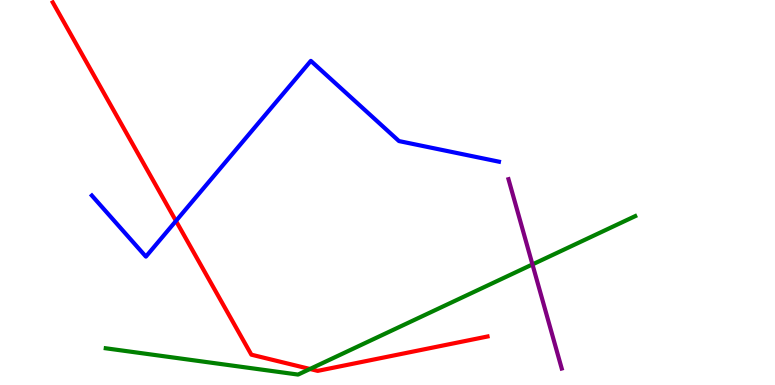[{'lines': ['blue', 'red'], 'intersections': [{'x': 2.27, 'y': 4.26}]}, {'lines': ['green', 'red'], 'intersections': [{'x': 4.0, 'y': 0.416}]}, {'lines': ['purple', 'red'], 'intersections': []}, {'lines': ['blue', 'green'], 'intersections': []}, {'lines': ['blue', 'purple'], 'intersections': []}, {'lines': ['green', 'purple'], 'intersections': [{'x': 6.87, 'y': 3.13}]}]